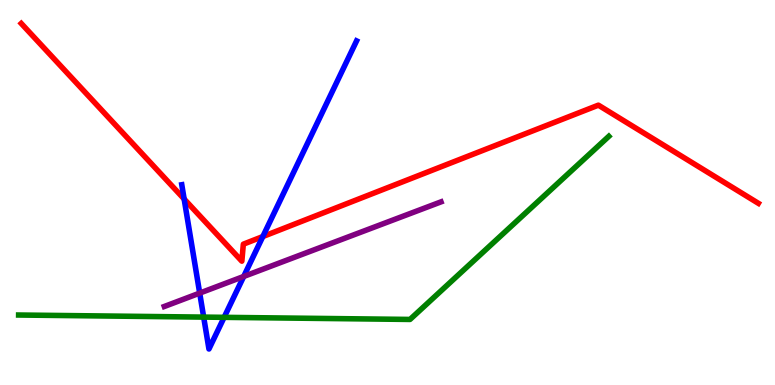[{'lines': ['blue', 'red'], 'intersections': [{'x': 2.38, 'y': 4.83}, {'x': 3.39, 'y': 3.86}]}, {'lines': ['green', 'red'], 'intersections': []}, {'lines': ['purple', 'red'], 'intersections': []}, {'lines': ['blue', 'green'], 'intersections': [{'x': 2.63, 'y': 1.76}, {'x': 2.89, 'y': 1.76}]}, {'lines': ['blue', 'purple'], 'intersections': [{'x': 2.58, 'y': 2.39}, {'x': 3.14, 'y': 2.82}]}, {'lines': ['green', 'purple'], 'intersections': []}]